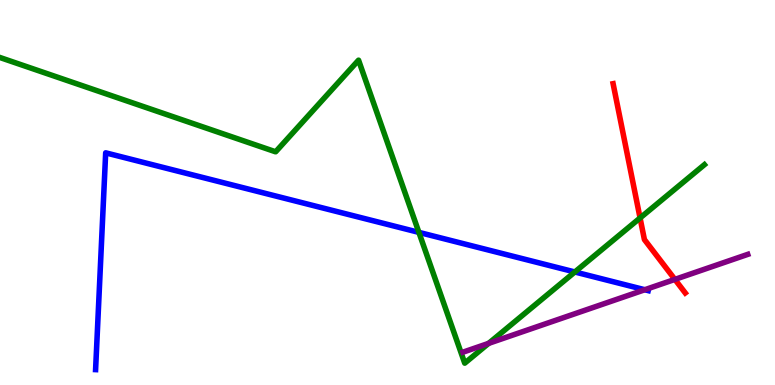[{'lines': ['blue', 'red'], 'intersections': []}, {'lines': ['green', 'red'], 'intersections': [{'x': 8.26, 'y': 4.34}]}, {'lines': ['purple', 'red'], 'intersections': [{'x': 8.71, 'y': 2.74}]}, {'lines': ['blue', 'green'], 'intersections': [{'x': 5.41, 'y': 3.96}, {'x': 7.42, 'y': 2.94}]}, {'lines': ['blue', 'purple'], 'intersections': [{'x': 8.32, 'y': 2.47}]}, {'lines': ['green', 'purple'], 'intersections': [{'x': 6.3, 'y': 1.08}]}]